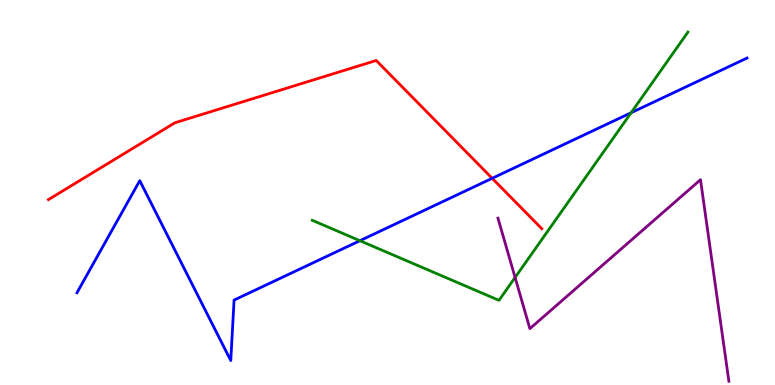[{'lines': ['blue', 'red'], 'intersections': [{'x': 6.35, 'y': 5.37}]}, {'lines': ['green', 'red'], 'intersections': []}, {'lines': ['purple', 'red'], 'intersections': []}, {'lines': ['blue', 'green'], 'intersections': [{'x': 4.64, 'y': 3.75}, {'x': 8.14, 'y': 7.07}]}, {'lines': ['blue', 'purple'], 'intersections': []}, {'lines': ['green', 'purple'], 'intersections': [{'x': 6.65, 'y': 2.79}]}]